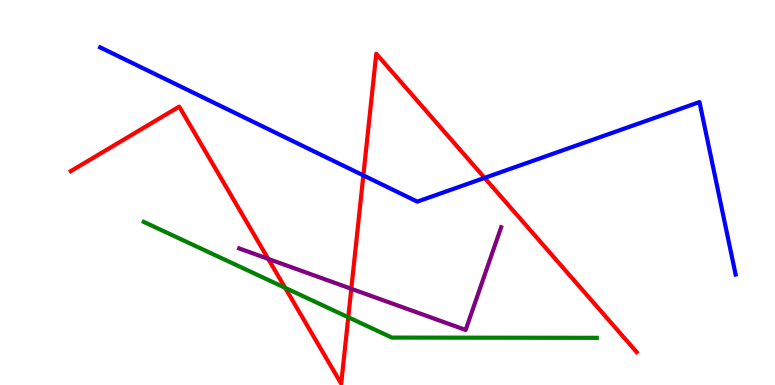[{'lines': ['blue', 'red'], 'intersections': [{'x': 4.69, 'y': 5.44}, {'x': 6.25, 'y': 5.38}]}, {'lines': ['green', 'red'], 'intersections': [{'x': 3.68, 'y': 2.52}, {'x': 4.49, 'y': 1.76}]}, {'lines': ['purple', 'red'], 'intersections': [{'x': 3.46, 'y': 3.28}, {'x': 4.53, 'y': 2.5}]}, {'lines': ['blue', 'green'], 'intersections': []}, {'lines': ['blue', 'purple'], 'intersections': []}, {'lines': ['green', 'purple'], 'intersections': []}]